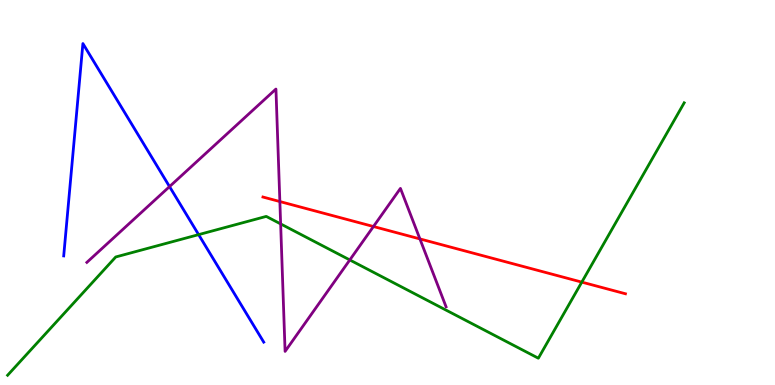[{'lines': ['blue', 'red'], 'intersections': []}, {'lines': ['green', 'red'], 'intersections': [{'x': 7.51, 'y': 2.67}]}, {'lines': ['purple', 'red'], 'intersections': [{'x': 3.61, 'y': 4.77}, {'x': 4.82, 'y': 4.12}, {'x': 5.42, 'y': 3.79}]}, {'lines': ['blue', 'green'], 'intersections': [{'x': 2.56, 'y': 3.91}]}, {'lines': ['blue', 'purple'], 'intersections': [{'x': 2.19, 'y': 5.15}]}, {'lines': ['green', 'purple'], 'intersections': [{'x': 3.62, 'y': 4.18}, {'x': 4.51, 'y': 3.25}]}]